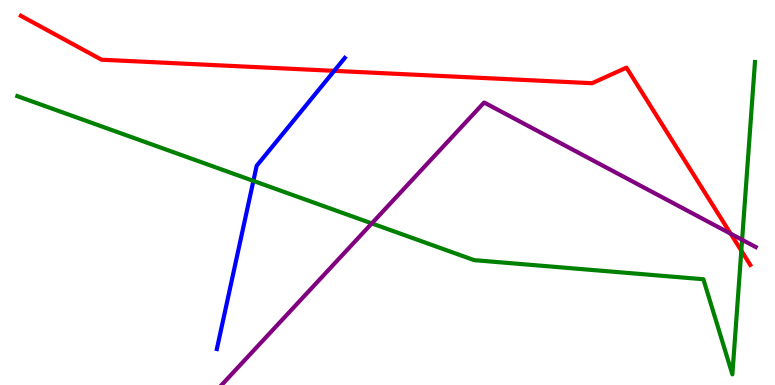[{'lines': ['blue', 'red'], 'intersections': [{'x': 4.31, 'y': 8.16}]}, {'lines': ['green', 'red'], 'intersections': [{'x': 9.57, 'y': 3.49}]}, {'lines': ['purple', 'red'], 'intersections': [{'x': 9.43, 'y': 3.93}]}, {'lines': ['blue', 'green'], 'intersections': [{'x': 3.27, 'y': 5.3}]}, {'lines': ['blue', 'purple'], 'intersections': []}, {'lines': ['green', 'purple'], 'intersections': [{'x': 4.8, 'y': 4.2}, {'x': 9.58, 'y': 3.77}]}]